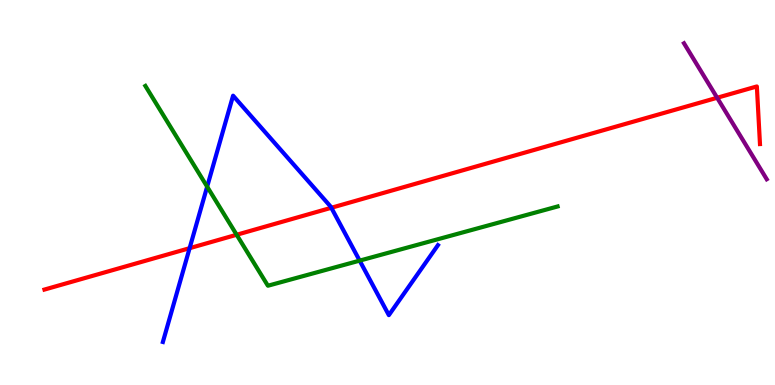[{'lines': ['blue', 'red'], 'intersections': [{'x': 2.45, 'y': 3.55}, {'x': 4.28, 'y': 4.6}]}, {'lines': ['green', 'red'], 'intersections': [{'x': 3.05, 'y': 3.9}]}, {'lines': ['purple', 'red'], 'intersections': [{'x': 9.25, 'y': 7.46}]}, {'lines': ['blue', 'green'], 'intersections': [{'x': 2.67, 'y': 5.15}, {'x': 4.64, 'y': 3.23}]}, {'lines': ['blue', 'purple'], 'intersections': []}, {'lines': ['green', 'purple'], 'intersections': []}]